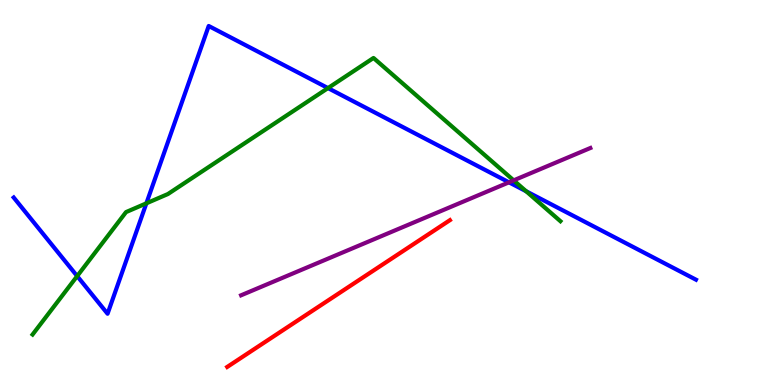[{'lines': ['blue', 'red'], 'intersections': []}, {'lines': ['green', 'red'], 'intersections': []}, {'lines': ['purple', 'red'], 'intersections': []}, {'lines': ['blue', 'green'], 'intersections': [{'x': 0.996, 'y': 2.83}, {'x': 1.89, 'y': 4.72}, {'x': 4.23, 'y': 7.71}, {'x': 6.79, 'y': 5.03}]}, {'lines': ['blue', 'purple'], 'intersections': [{'x': 6.57, 'y': 5.26}]}, {'lines': ['green', 'purple'], 'intersections': [{'x': 6.63, 'y': 5.32}]}]